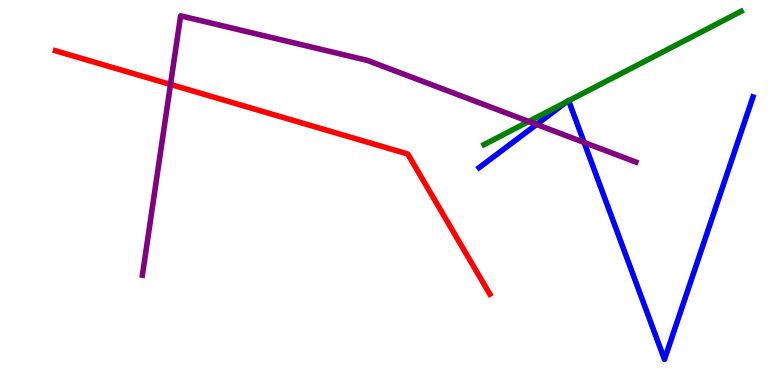[{'lines': ['blue', 'red'], 'intersections': []}, {'lines': ['green', 'red'], 'intersections': []}, {'lines': ['purple', 'red'], 'intersections': [{'x': 2.2, 'y': 7.81}]}, {'lines': ['blue', 'green'], 'intersections': [{'x': 7.31, 'y': 7.36}, {'x': 7.34, 'y': 7.38}]}, {'lines': ['blue', 'purple'], 'intersections': [{'x': 6.92, 'y': 6.77}, {'x': 7.54, 'y': 6.3}]}, {'lines': ['green', 'purple'], 'intersections': [{'x': 6.82, 'y': 6.84}]}]